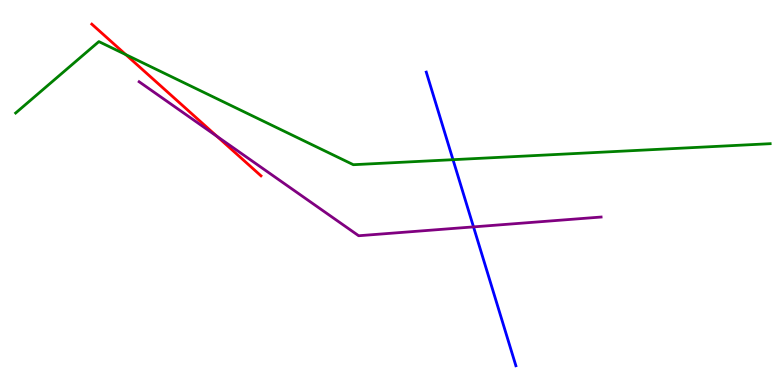[{'lines': ['blue', 'red'], 'intersections': []}, {'lines': ['green', 'red'], 'intersections': [{'x': 1.62, 'y': 8.58}]}, {'lines': ['purple', 'red'], 'intersections': [{'x': 2.8, 'y': 6.46}]}, {'lines': ['blue', 'green'], 'intersections': [{'x': 5.85, 'y': 5.85}]}, {'lines': ['blue', 'purple'], 'intersections': [{'x': 6.11, 'y': 4.11}]}, {'lines': ['green', 'purple'], 'intersections': []}]